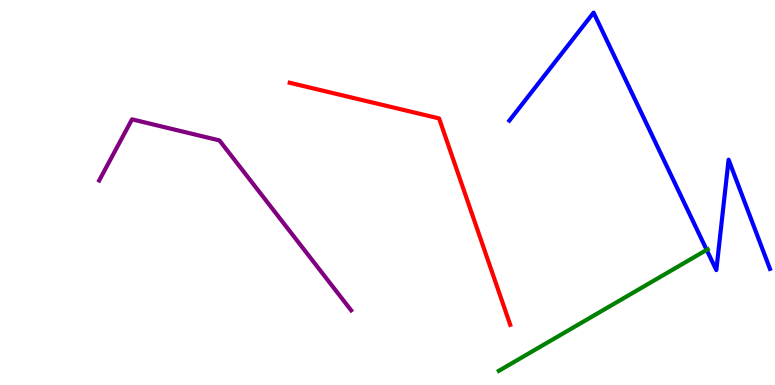[{'lines': ['blue', 'red'], 'intersections': []}, {'lines': ['green', 'red'], 'intersections': []}, {'lines': ['purple', 'red'], 'intersections': []}, {'lines': ['blue', 'green'], 'intersections': [{'x': 9.12, 'y': 3.51}]}, {'lines': ['blue', 'purple'], 'intersections': []}, {'lines': ['green', 'purple'], 'intersections': []}]